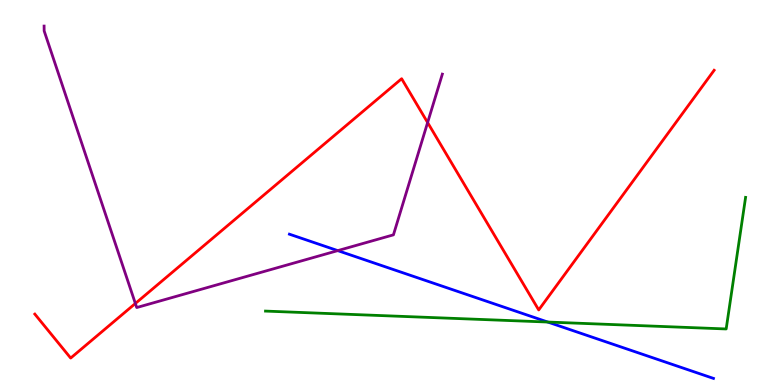[{'lines': ['blue', 'red'], 'intersections': []}, {'lines': ['green', 'red'], 'intersections': []}, {'lines': ['purple', 'red'], 'intersections': [{'x': 1.75, 'y': 2.12}, {'x': 5.52, 'y': 6.82}]}, {'lines': ['blue', 'green'], 'intersections': [{'x': 7.07, 'y': 1.64}]}, {'lines': ['blue', 'purple'], 'intersections': [{'x': 4.36, 'y': 3.49}]}, {'lines': ['green', 'purple'], 'intersections': []}]